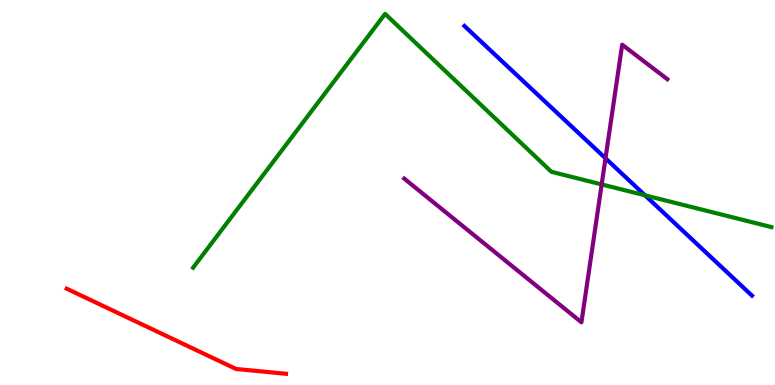[{'lines': ['blue', 'red'], 'intersections': []}, {'lines': ['green', 'red'], 'intersections': []}, {'lines': ['purple', 'red'], 'intersections': []}, {'lines': ['blue', 'green'], 'intersections': [{'x': 8.32, 'y': 4.93}]}, {'lines': ['blue', 'purple'], 'intersections': [{'x': 7.81, 'y': 5.89}]}, {'lines': ['green', 'purple'], 'intersections': [{'x': 7.76, 'y': 5.21}]}]